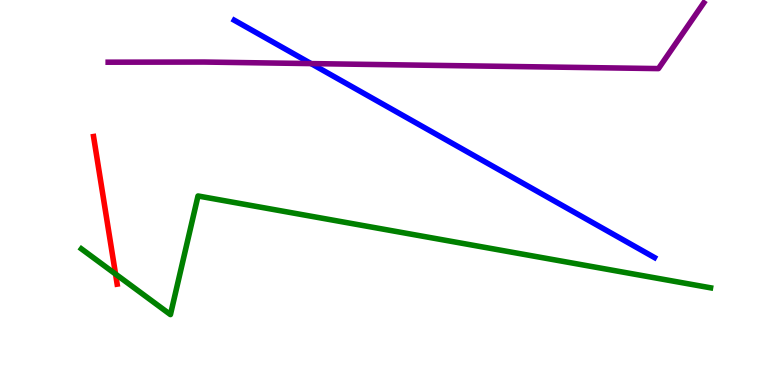[{'lines': ['blue', 'red'], 'intersections': []}, {'lines': ['green', 'red'], 'intersections': [{'x': 1.49, 'y': 2.88}]}, {'lines': ['purple', 'red'], 'intersections': []}, {'lines': ['blue', 'green'], 'intersections': []}, {'lines': ['blue', 'purple'], 'intersections': [{'x': 4.01, 'y': 8.35}]}, {'lines': ['green', 'purple'], 'intersections': []}]